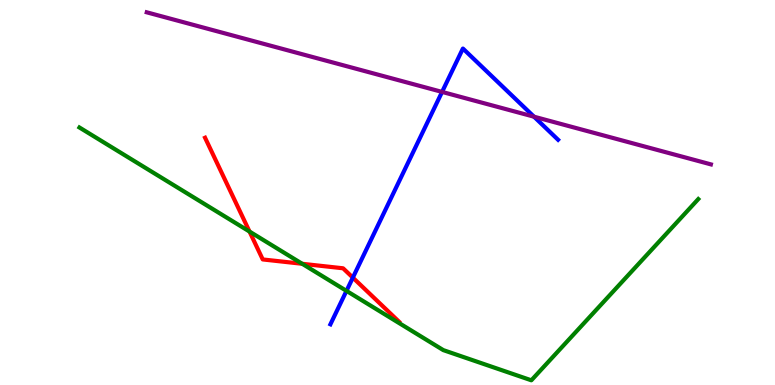[{'lines': ['blue', 'red'], 'intersections': [{'x': 4.55, 'y': 2.79}]}, {'lines': ['green', 'red'], 'intersections': [{'x': 3.22, 'y': 3.99}, {'x': 3.9, 'y': 3.15}]}, {'lines': ['purple', 'red'], 'intersections': []}, {'lines': ['blue', 'green'], 'intersections': [{'x': 4.47, 'y': 2.44}]}, {'lines': ['blue', 'purple'], 'intersections': [{'x': 5.7, 'y': 7.61}, {'x': 6.89, 'y': 6.97}]}, {'lines': ['green', 'purple'], 'intersections': []}]